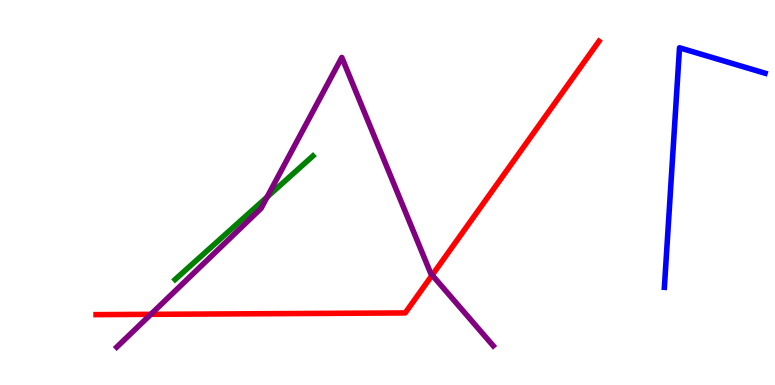[{'lines': ['blue', 'red'], 'intersections': []}, {'lines': ['green', 'red'], 'intersections': []}, {'lines': ['purple', 'red'], 'intersections': [{'x': 1.95, 'y': 1.84}, {'x': 5.58, 'y': 2.85}]}, {'lines': ['blue', 'green'], 'intersections': []}, {'lines': ['blue', 'purple'], 'intersections': []}, {'lines': ['green', 'purple'], 'intersections': [{'x': 3.45, 'y': 4.88}]}]